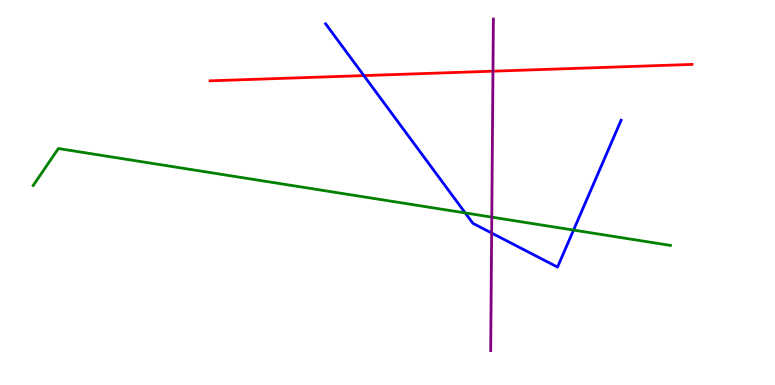[{'lines': ['blue', 'red'], 'intersections': [{'x': 4.69, 'y': 8.04}]}, {'lines': ['green', 'red'], 'intersections': []}, {'lines': ['purple', 'red'], 'intersections': [{'x': 6.36, 'y': 8.15}]}, {'lines': ['blue', 'green'], 'intersections': [{'x': 6.0, 'y': 4.47}, {'x': 7.4, 'y': 4.02}]}, {'lines': ['blue', 'purple'], 'intersections': [{'x': 6.34, 'y': 3.95}]}, {'lines': ['green', 'purple'], 'intersections': [{'x': 6.35, 'y': 4.36}]}]